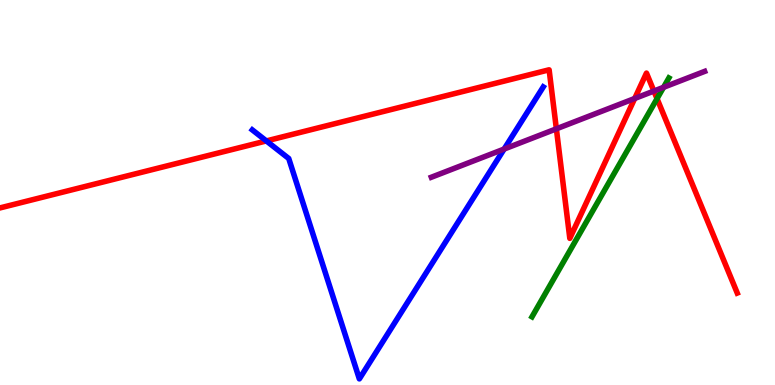[{'lines': ['blue', 'red'], 'intersections': [{'x': 3.44, 'y': 6.34}]}, {'lines': ['green', 'red'], 'intersections': [{'x': 8.48, 'y': 7.44}]}, {'lines': ['purple', 'red'], 'intersections': [{'x': 7.18, 'y': 6.65}, {'x': 8.19, 'y': 7.44}, {'x': 8.44, 'y': 7.64}]}, {'lines': ['blue', 'green'], 'intersections': []}, {'lines': ['blue', 'purple'], 'intersections': [{'x': 6.5, 'y': 6.13}]}, {'lines': ['green', 'purple'], 'intersections': [{'x': 8.56, 'y': 7.73}]}]